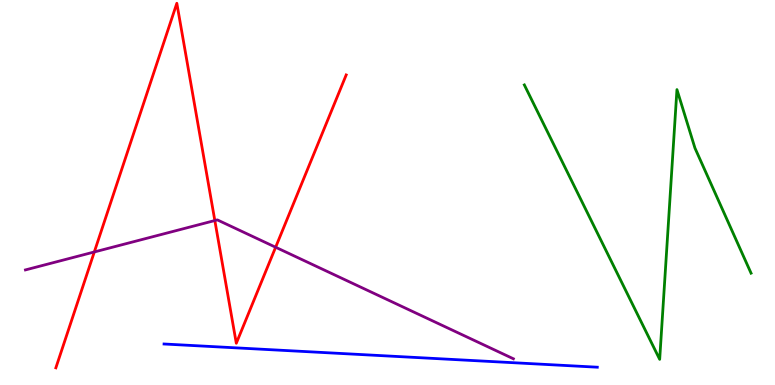[{'lines': ['blue', 'red'], 'intersections': []}, {'lines': ['green', 'red'], 'intersections': []}, {'lines': ['purple', 'red'], 'intersections': [{'x': 1.22, 'y': 3.46}, {'x': 2.77, 'y': 4.27}, {'x': 3.56, 'y': 3.58}]}, {'lines': ['blue', 'green'], 'intersections': []}, {'lines': ['blue', 'purple'], 'intersections': []}, {'lines': ['green', 'purple'], 'intersections': []}]